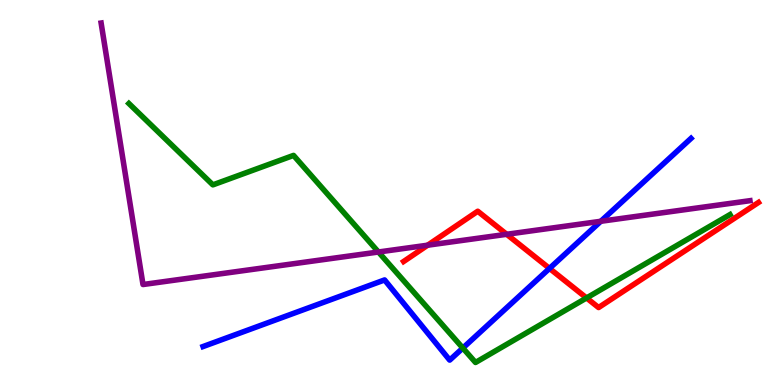[{'lines': ['blue', 'red'], 'intersections': [{'x': 7.09, 'y': 3.03}]}, {'lines': ['green', 'red'], 'intersections': [{'x': 7.57, 'y': 2.26}]}, {'lines': ['purple', 'red'], 'intersections': [{'x': 5.52, 'y': 3.63}, {'x': 6.54, 'y': 3.91}]}, {'lines': ['blue', 'green'], 'intersections': [{'x': 5.97, 'y': 0.96}]}, {'lines': ['blue', 'purple'], 'intersections': [{'x': 7.75, 'y': 4.25}]}, {'lines': ['green', 'purple'], 'intersections': [{'x': 4.88, 'y': 3.45}]}]